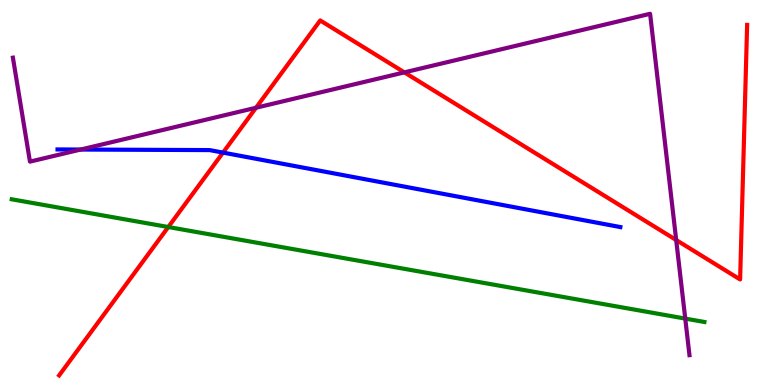[{'lines': ['blue', 'red'], 'intersections': [{'x': 2.88, 'y': 6.04}]}, {'lines': ['green', 'red'], 'intersections': [{'x': 2.17, 'y': 4.1}]}, {'lines': ['purple', 'red'], 'intersections': [{'x': 3.3, 'y': 7.2}, {'x': 5.22, 'y': 8.12}, {'x': 8.73, 'y': 3.77}]}, {'lines': ['blue', 'green'], 'intersections': []}, {'lines': ['blue', 'purple'], 'intersections': [{'x': 1.04, 'y': 6.12}]}, {'lines': ['green', 'purple'], 'intersections': [{'x': 8.84, 'y': 1.73}]}]